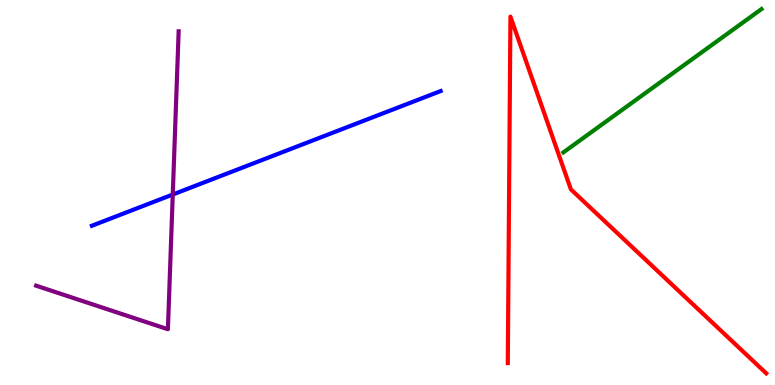[{'lines': ['blue', 'red'], 'intersections': []}, {'lines': ['green', 'red'], 'intersections': []}, {'lines': ['purple', 'red'], 'intersections': []}, {'lines': ['blue', 'green'], 'intersections': []}, {'lines': ['blue', 'purple'], 'intersections': [{'x': 2.23, 'y': 4.95}]}, {'lines': ['green', 'purple'], 'intersections': []}]